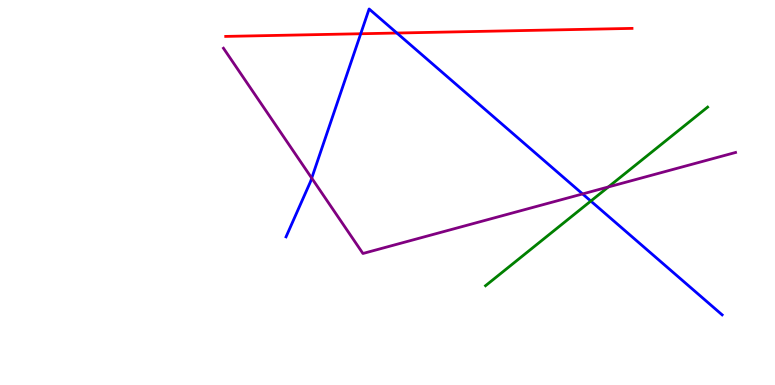[{'lines': ['blue', 'red'], 'intersections': [{'x': 4.65, 'y': 9.12}, {'x': 5.12, 'y': 9.14}]}, {'lines': ['green', 'red'], 'intersections': []}, {'lines': ['purple', 'red'], 'intersections': []}, {'lines': ['blue', 'green'], 'intersections': [{'x': 7.62, 'y': 4.78}]}, {'lines': ['blue', 'purple'], 'intersections': [{'x': 4.02, 'y': 5.37}, {'x': 7.52, 'y': 4.96}]}, {'lines': ['green', 'purple'], 'intersections': [{'x': 7.85, 'y': 5.14}]}]